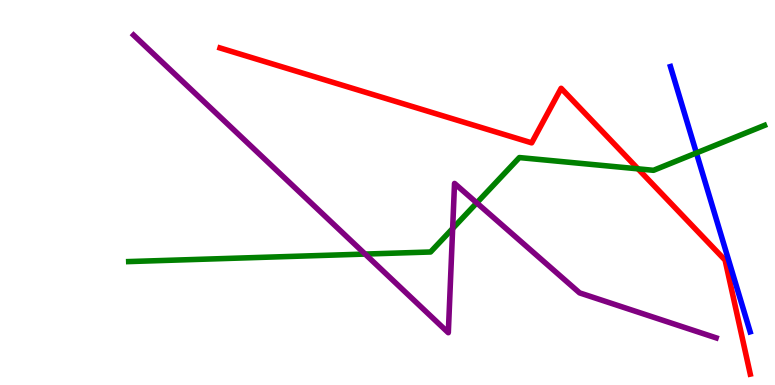[{'lines': ['blue', 'red'], 'intersections': []}, {'lines': ['green', 'red'], 'intersections': [{'x': 8.23, 'y': 5.61}]}, {'lines': ['purple', 'red'], 'intersections': []}, {'lines': ['blue', 'green'], 'intersections': [{'x': 8.99, 'y': 6.03}]}, {'lines': ['blue', 'purple'], 'intersections': []}, {'lines': ['green', 'purple'], 'intersections': [{'x': 4.71, 'y': 3.4}, {'x': 5.84, 'y': 4.06}, {'x': 6.15, 'y': 4.73}]}]